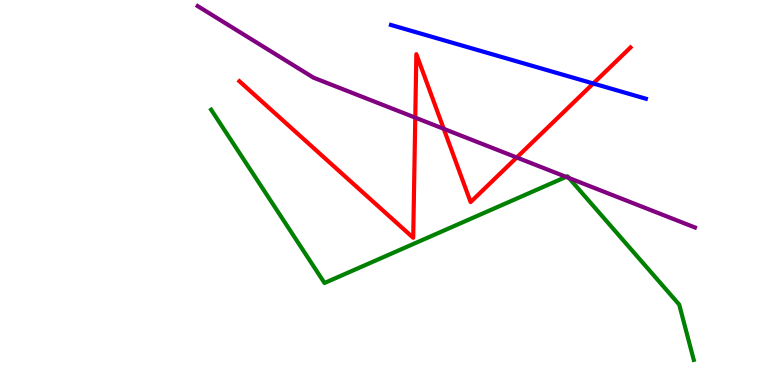[{'lines': ['blue', 'red'], 'intersections': [{'x': 7.65, 'y': 7.83}]}, {'lines': ['green', 'red'], 'intersections': []}, {'lines': ['purple', 'red'], 'intersections': [{'x': 5.36, 'y': 6.94}, {'x': 5.73, 'y': 6.65}, {'x': 6.67, 'y': 5.91}]}, {'lines': ['blue', 'green'], 'intersections': []}, {'lines': ['blue', 'purple'], 'intersections': []}, {'lines': ['green', 'purple'], 'intersections': [{'x': 7.3, 'y': 5.41}, {'x': 7.34, 'y': 5.38}]}]